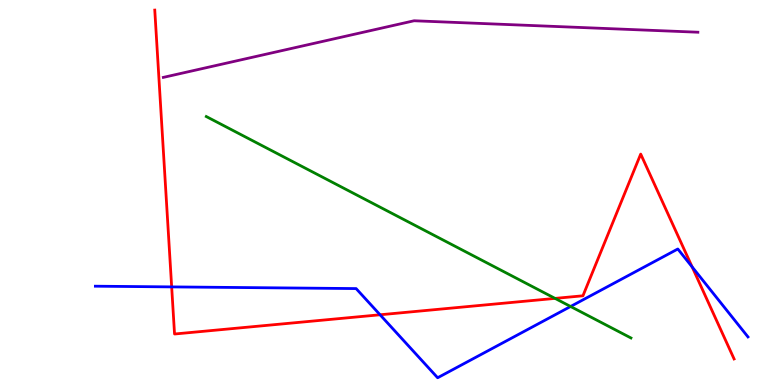[{'lines': ['blue', 'red'], 'intersections': [{'x': 2.22, 'y': 2.55}, {'x': 4.9, 'y': 1.82}, {'x': 8.93, 'y': 3.07}]}, {'lines': ['green', 'red'], 'intersections': [{'x': 7.16, 'y': 2.25}]}, {'lines': ['purple', 'red'], 'intersections': []}, {'lines': ['blue', 'green'], 'intersections': [{'x': 7.36, 'y': 2.04}]}, {'lines': ['blue', 'purple'], 'intersections': []}, {'lines': ['green', 'purple'], 'intersections': []}]